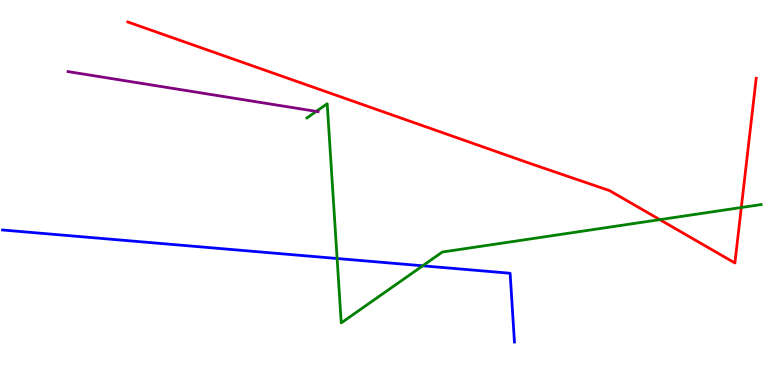[{'lines': ['blue', 'red'], 'intersections': []}, {'lines': ['green', 'red'], 'intersections': [{'x': 8.51, 'y': 4.3}, {'x': 9.57, 'y': 4.61}]}, {'lines': ['purple', 'red'], 'intersections': []}, {'lines': ['blue', 'green'], 'intersections': [{'x': 4.35, 'y': 3.29}, {'x': 5.45, 'y': 3.1}]}, {'lines': ['blue', 'purple'], 'intersections': []}, {'lines': ['green', 'purple'], 'intersections': [{'x': 4.08, 'y': 7.11}]}]